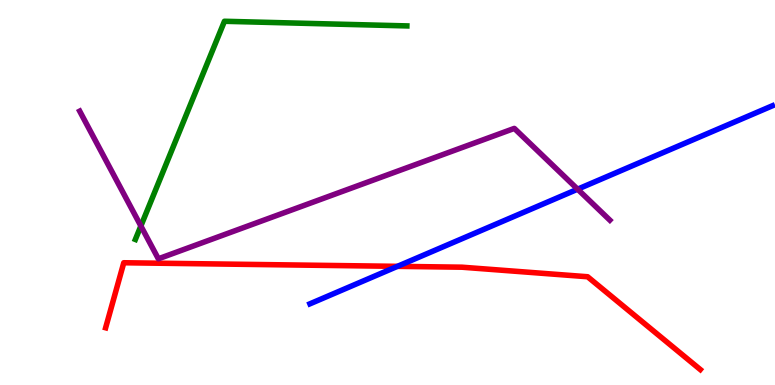[{'lines': ['blue', 'red'], 'intersections': [{'x': 5.13, 'y': 3.08}]}, {'lines': ['green', 'red'], 'intersections': []}, {'lines': ['purple', 'red'], 'intersections': []}, {'lines': ['blue', 'green'], 'intersections': []}, {'lines': ['blue', 'purple'], 'intersections': [{'x': 7.45, 'y': 5.09}]}, {'lines': ['green', 'purple'], 'intersections': [{'x': 1.82, 'y': 4.13}]}]